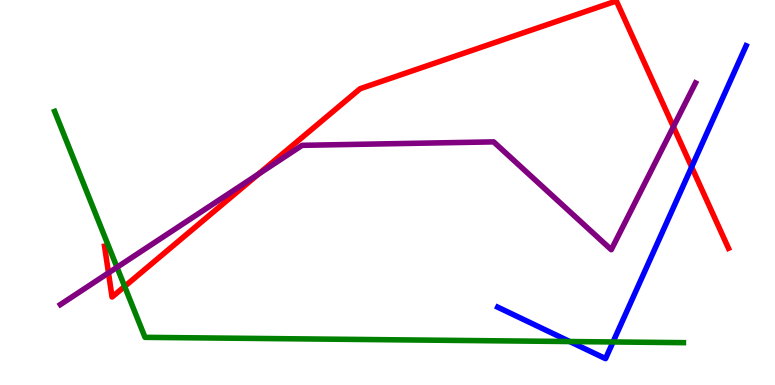[{'lines': ['blue', 'red'], 'intersections': [{'x': 8.92, 'y': 5.66}]}, {'lines': ['green', 'red'], 'intersections': [{'x': 1.61, 'y': 2.56}]}, {'lines': ['purple', 'red'], 'intersections': [{'x': 1.4, 'y': 2.91}, {'x': 3.33, 'y': 5.48}, {'x': 8.69, 'y': 6.71}]}, {'lines': ['blue', 'green'], 'intersections': [{'x': 7.35, 'y': 1.13}, {'x': 7.91, 'y': 1.12}]}, {'lines': ['blue', 'purple'], 'intersections': []}, {'lines': ['green', 'purple'], 'intersections': [{'x': 1.51, 'y': 3.06}]}]